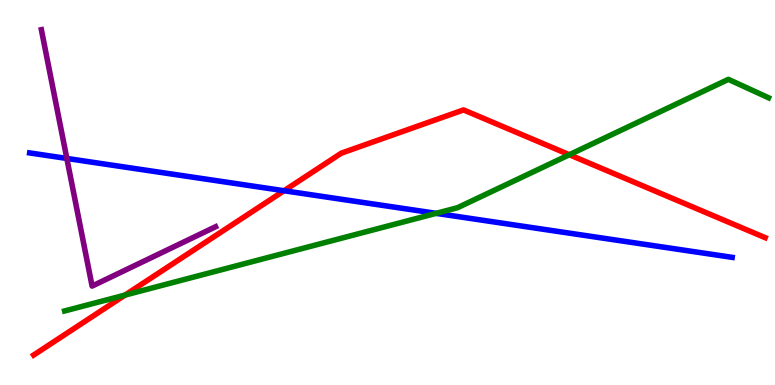[{'lines': ['blue', 'red'], 'intersections': [{'x': 3.67, 'y': 5.05}]}, {'lines': ['green', 'red'], 'intersections': [{'x': 1.61, 'y': 2.34}, {'x': 7.35, 'y': 5.98}]}, {'lines': ['purple', 'red'], 'intersections': []}, {'lines': ['blue', 'green'], 'intersections': [{'x': 5.63, 'y': 4.46}]}, {'lines': ['blue', 'purple'], 'intersections': [{'x': 0.862, 'y': 5.88}]}, {'lines': ['green', 'purple'], 'intersections': []}]